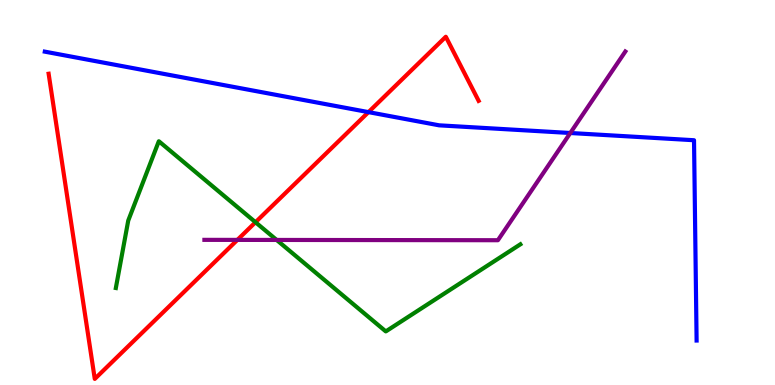[{'lines': ['blue', 'red'], 'intersections': [{'x': 4.75, 'y': 7.09}]}, {'lines': ['green', 'red'], 'intersections': [{'x': 3.3, 'y': 4.23}]}, {'lines': ['purple', 'red'], 'intersections': [{'x': 3.06, 'y': 3.77}]}, {'lines': ['blue', 'green'], 'intersections': []}, {'lines': ['blue', 'purple'], 'intersections': [{'x': 7.36, 'y': 6.55}]}, {'lines': ['green', 'purple'], 'intersections': [{'x': 3.57, 'y': 3.77}]}]